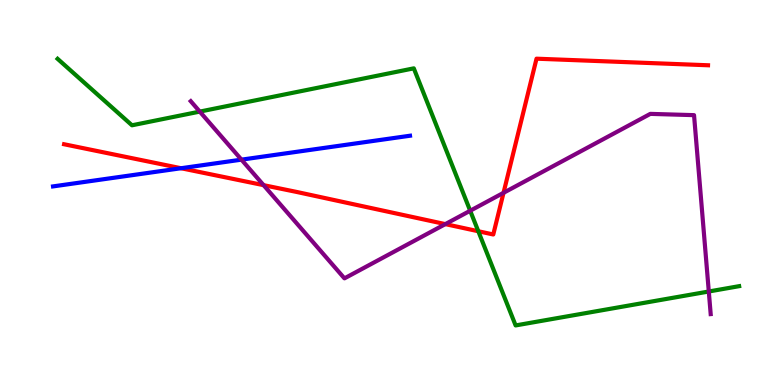[{'lines': ['blue', 'red'], 'intersections': [{'x': 2.34, 'y': 5.63}]}, {'lines': ['green', 'red'], 'intersections': [{'x': 6.17, 'y': 3.99}]}, {'lines': ['purple', 'red'], 'intersections': [{'x': 3.4, 'y': 5.19}, {'x': 5.75, 'y': 4.18}, {'x': 6.5, 'y': 4.99}]}, {'lines': ['blue', 'green'], 'intersections': []}, {'lines': ['blue', 'purple'], 'intersections': [{'x': 3.12, 'y': 5.85}]}, {'lines': ['green', 'purple'], 'intersections': [{'x': 2.58, 'y': 7.1}, {'x': 6.07, 'y': 4.53}, {'x': 9.15, 'y': 2.43}]}]